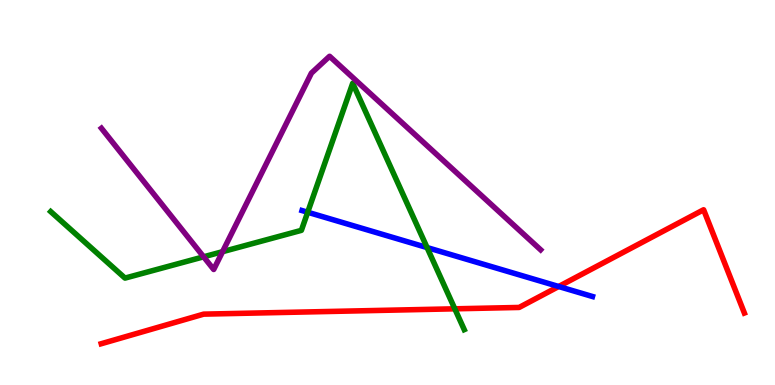[{'lines': ['blue', 'red'], 'intersections': [{'x': 7.21, 'y': 2.56}]}, {'lines': ['green', 'red'], 'intersections': [{'x': 5.87, 'y': 1.98}]}, {'lines': ['purple', 'red'], 'intersections': []}, {'lines': ['blue', 'green'], 'intersections': [{'x': 3.97, 'y': 4.49}, {'x': 5.51, 'y': 3.57}]}, {'lines': ['blue', 'purple'], 'intersections': []}, {'lines': ['green', 'purple'], 'intersections': [{'x': 2.63, 'y': 3.33}, {'x': 2.87, 'y': 3.46}]}]